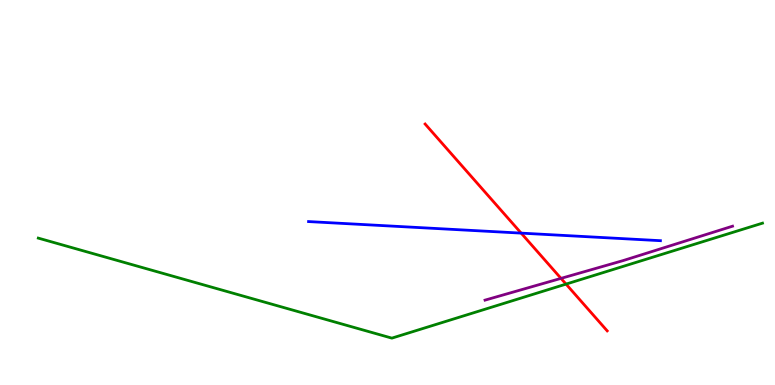[{'lines': ['blue', 'red'], 'intersections': [{'x': 6.72, 'y': 3.94}]}, {'lines': ['green', 'red'], 'intersections': [{'x': 7.3, 'y': 2.62}]}, {'lines': ['purple', 'red'], 'intersections': [{'x': 7.24, 'y': 2.77}]}, {'lines': ['blue', 'green'], 'intersections': []}, {'lines': ['blue', 'purple'], 'intersections': []}, {'lines': ['green', 'purple'], 'intersections': []}]